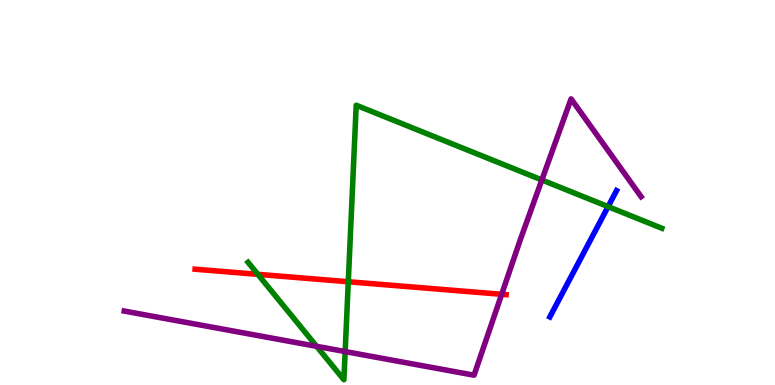[{'lines': ['blue', 'red'], 'intersections': []}, {'lines': ['green', 'red'], 'intersections': [{'x': 3.33, 'y': 2.87}, {'x': 4.49, 'y': 2.68}]}, {'lines': ['purple', 'red'], 'intersections': [{'x': 6.47, 'y': 2.36}]}, {'lines': ['blue', 'green'], 'intersections': [{'x': 7.85, 'y': 4.63}]}, {'lines': ['blue', 'purple'], 'intersections': []}, {'lines': ['green', 'purple'], 'intersections': [{'x': 4.09, 'y': 1.0}, {'x': 4.45, 'y': 0.869}, {'x': 6.99, 'y': 5.33}]}]